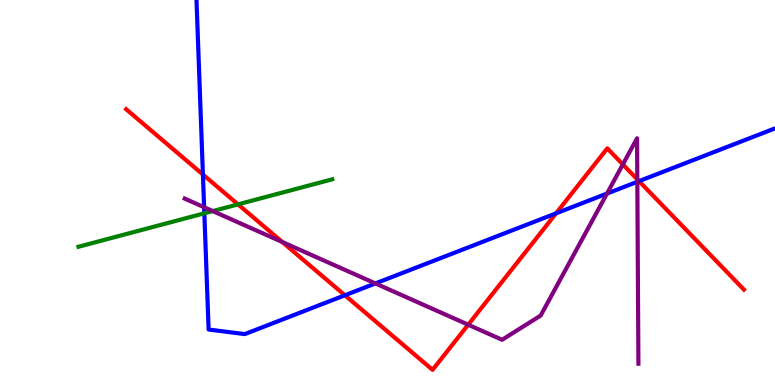[{'lines': ['blue', 'red'], 'intersections': [{'x': 2.62, 'y': 5.47}, {'x': 4.45, 'y': 2.33}, {'x': 7.18, 'y': 4.46}, {'x': 8.25, 'y': 5.29}]}, {'lines': ['green', 'red'], 'intersections': [{'x': 3.07, 'y': 4.69}]}, {'lines': ['purple', 'red'], 'intersections': [{'x': 3.64, 'y': 3.71}, {'x': 6.04, 'y': 1.57}, {'x': 8.04, 'y': 5.73}, {'x': 8.22, 'y': 5.34}]}, {'lines': ['blue', 'green'], 'intersections': [{'x': 2.64, 'y': 4.46}]}, {'lines': ['blue', 'purple'], 'intersections': [{'x': 2.63, 'y': 4.62}, {'x': 4.84, 'y': 2.64}, {'x': 7.83, 'y': 4.97}, {'x': 8.22, 'y': 5.28}]}, {'lines': ['green', 'purple'], 'intersections': [{'x': 2.75, 'y': 4.52}]}]